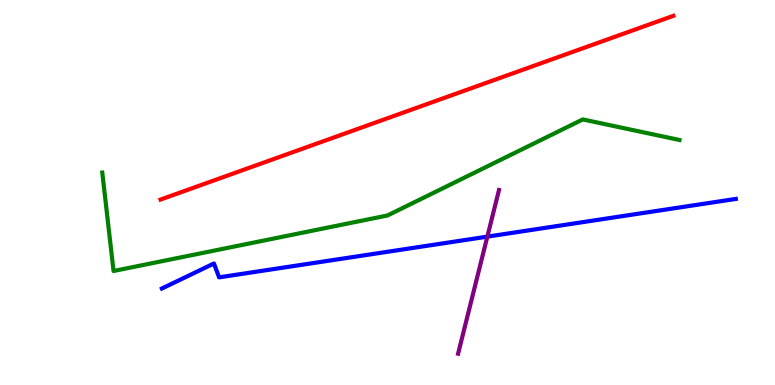[{'lines': ['blue', 'red'], 'intersections': []}, {'lines': ['green', 'red'], 'intersections': []}, {'lines': ['purple', 'red'], 'intersections': []}, {'lines': ['blue', 'green'], 'intersections': []}, {'lines': ['blue', 'purple'], 'intersections': [{'x': 6.29, 'y': 3.85}]}, {'lines': ['green', 'purple'], 'intersections': []}]